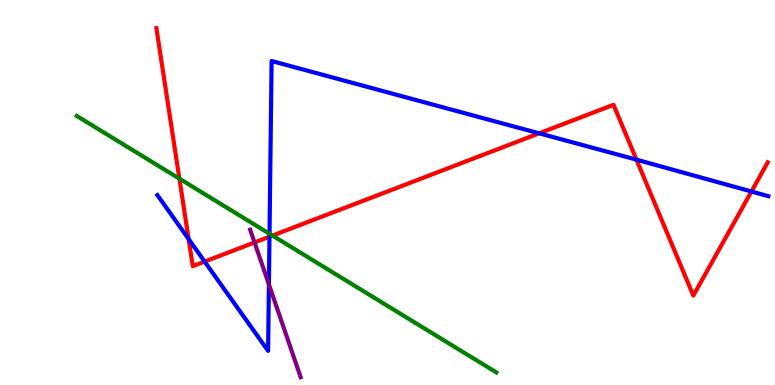[{'lines': ['blue', 'red'], 'intersections': [{'x': 2.43, 'y': 3.79}, {'x': 2.64, 'y': 3.21}, {'x': 3.48, 'y': 3.85}, {'x': 6.96, 'y': 6.54}, {'x': 8.21, 'y': 5.85}, {'x': 9.7, 'y': 5.03}]}, {'lines': ['green', 'red'], 'intersections': [{'x': 2.31, 'y': 5.36}, {'x': 3.52, 'y': 3.88}]}, {'lines': ['purple', 'red'], 'intersections': [{'x': 3.28, 'y': 3.7}]}, {'lines': ['blue', 'green'], 'intersections': [{'x': 3.48, 'y': 3.93}]}, {'lines': ['blue', 'purple'], 'intersections': [{'x': 3.47, 'y': 2.61}]}, {'lines': ['green', 'purple'], 'intersections': []}]